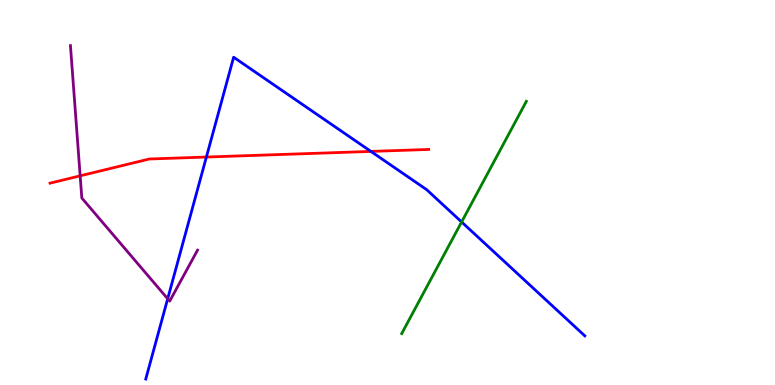[{'lines': ['blue', 'red'], 'intersections': [{'x': 2.66, 'y': 5.92}, {'x': 4.79, 'y': 6.07}]}, {'lines': ['green', 'red'], 'intersections': []}, {'lines': ['purple', 'red'], 'intersections': [{'x': 1.03, 'y': 5.43}]}, {'lines': ['blue', 'green'], 'intersections': [{'x': 5.96, 'y': 4.23}]}, {'lines': ['blue', 'purple'], 'intersections': [{'x': 2.16, 'y': 2.24}]}, {'lines': ['green', 'purple'], 'intersections': []}]